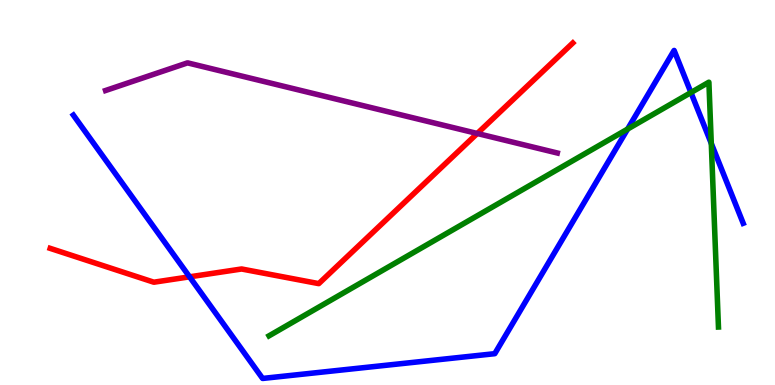[{'lines': ['blue', 'red'], 'intersections': [{'x': 2.45, 'y': 2.81}]}, {'lines': ['green', 'red'], 'intersections': []}, {'lines': ['purple', 'red'], 'intersections': [{'x': 6.16, 'y': 6.53}]}, {'lines': ['blue', 'green'], 'intersections': [{'x': 8.1, 'y': 6.65}, {'x': 8.92, 'y': 7.6}, {'x': 9.18, 'y': 6.27}]}, {'lines': ['blue', 'purple'], 'intersections': []}, {'lines': ['green', 'purple'], 'intersections': []}]